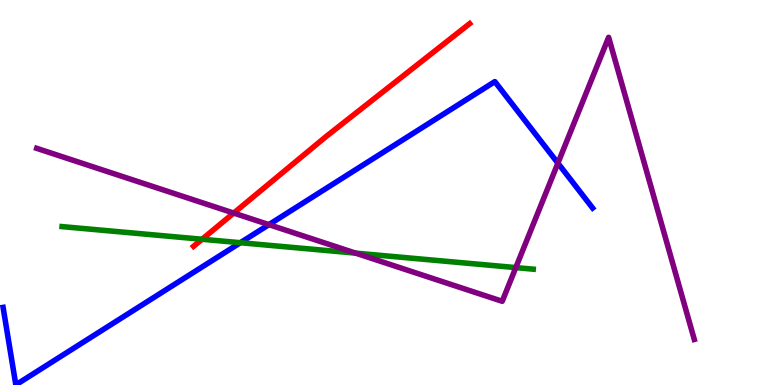[{'lines': ['blue', 'red'], 'intersections': []}, {'lines': ['green', 'red'], 'intersections': [{'x': 2.61, 'y': 3.79}]}, {'lines': ['purple', 'red'], 'intersections': [{'x': 3.02, 'y': 4.47}]}, {'lines': ['blue', 'green'], 'intersections': [{'x': 3.1, 'y': 3.7}]}, {'lines': ['blue', 'purple'], 'intersections': [{'x': 3.47, 'y': 4.17}, {'x': 7.2, 'y': 5.76}]}, {'lines': ['green', 'purple'], 'intersections': [{'x': 4.59, 'y': 3.43}, {'x': 6.66, 'y': 3.05}]}]